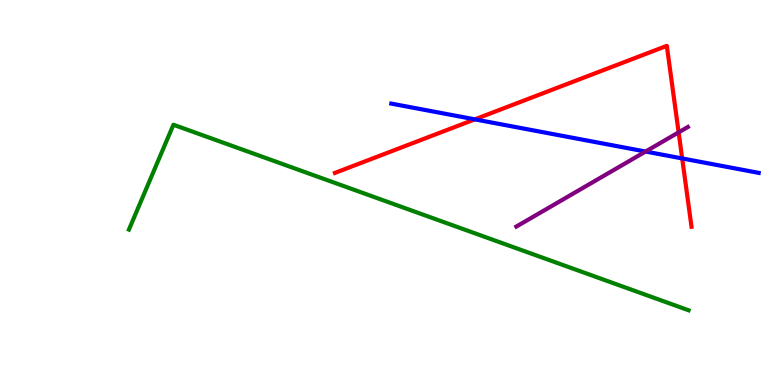[{'lines': ['blue', 'red'], 'intersections': [{'x': 6.13, 'y': 6.9}, {'x': 8.8, 'y': 5.88}]}, {'lines': ['green', 'red'], 'intersections': []}, {'lines': ['purple', 'red'], 'intersections': [{'x': 8.76, 'y': 6.56}]}, {'lines': ['blue', 'green'], 'intersections': []}, {'lines': ['blue', 'purple'], 'intersections': [{'x': 8.33, 'y': 6.06}]}, {'lines': ['green', 'purple'], 'intersections': []}]